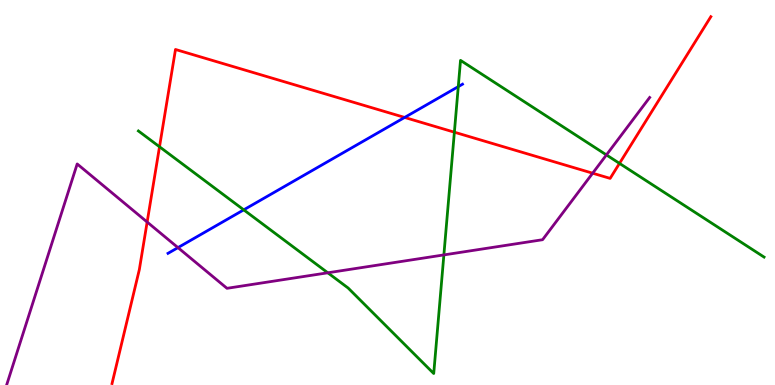[{'lines': ['blue', 'red'], 'intersections': [{'x': 5.22, 'y': 6.95}]}, {'lines': ['green', 'red'], 'intersections': [{'x': 2.06, 'y': 6.19}, {'x': 5.86, 'y': 6.57}, {'x': 7.99, 'y': 5.76}]}, {'lines': ['purple', 'red'], 'intersections': [{'x': 1.9, 'y': 4.23}, {'x': 7.65, 'y': 5.5}]}, {'lines': ['blue', 'green'], 'intersections': [{'x': 3.15, 'y': 4.55}, {'x': 5.91, 'y': 7.75}]}, {'lines': ['blue', 'purple'], 'intersections': [{'x': 2.3, 'y': 3.57}]}, {'lines': ['green', 'purple'], 'intersections': [{'x': 4.23, 'y': 2.91}, {'x': 5.73, 'y': 3.38}, {'x': 7.82, 'y': 5.98}]}]